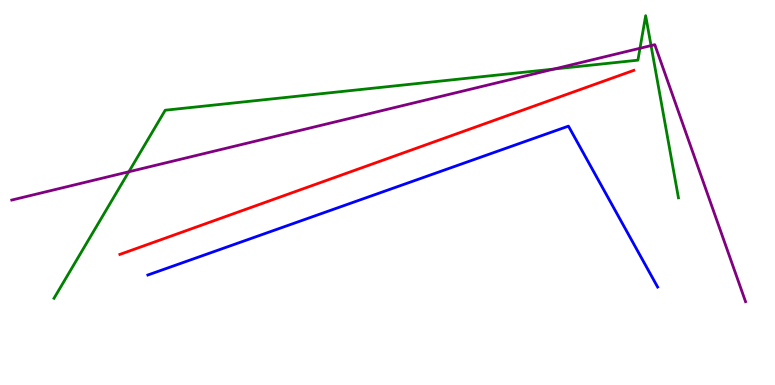[{'lines': ['blue', 'red'], 'intersections': []}, {'lines': ['green', 'red'], 'intersections': []}, {'lines': ['purple', 'red'], 'intersections': []}, {'lines': ['blue', 'green'], 'intersections': []}, {'lines': ['blue', 'purple'], 'intersections': []}, {'lines': ['green', 'purple'], 'intersections': [{'x': 1.66, 'y': 5.54}, {'x': 7.15, 'y': 8.21}, {'x': 8.26, 'y': 8.75}, {'x': 8.4, 'y': 8.82}]}]